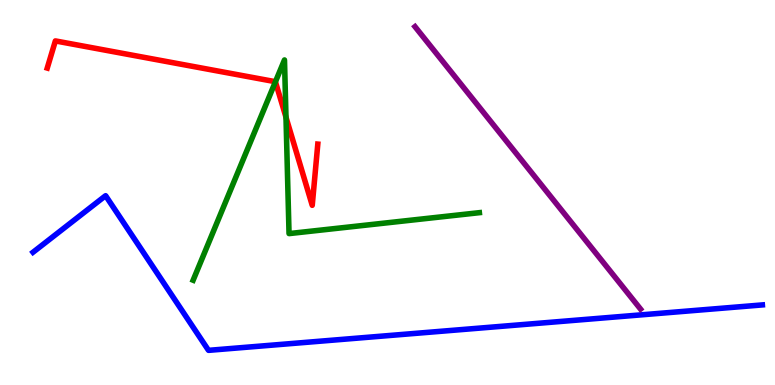[{'lines': ['blue', 'red'], 'intersections': []}, {'lines': ['green', 'red'], 'intersections': [{'x': 3.55, 'y': 7.88}, {'x': 3.69, 'y': 6.95}]}, {'lines': ['purple', 'red'], 'intersections': []}, {'lines': ['blue', 'green'], 'intersections': []}, {'lines': ['blue', 'purple'], 'intersections': []}, {'lines': ['green', 'purple'], 'intersections': []}]